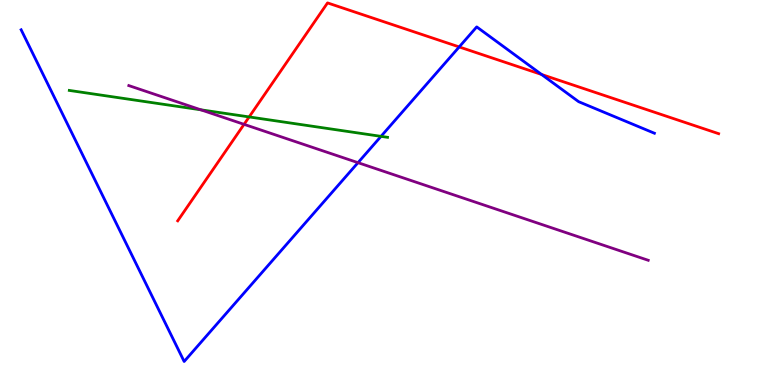[{'lines': ['blue', 'red'], 'intersections': [{'x': 5.93, 'y': 8.78}, {'x': 6.99, 'y': 8.07}]}, {'lines': ['green', 'red'], 'intersections': [{'x': 3.21, 'y': 6.96}]}, {'lines': ['purple', 'red'], 'intersections': [{'x': 3.15, 'y': 6.77}]}, {'lines': ['blue', 'green'], 'intersections': [{'x': 4.92, 'y': 6.46}]}, {'lines': ['blue', 'purple'], 'intersections': [{'x': 4.62, 'y': 5.77}]}, {'lines': ['green', 'purple'], 'intersections': [{'x': 2.59, 'y': 7.15}]}]